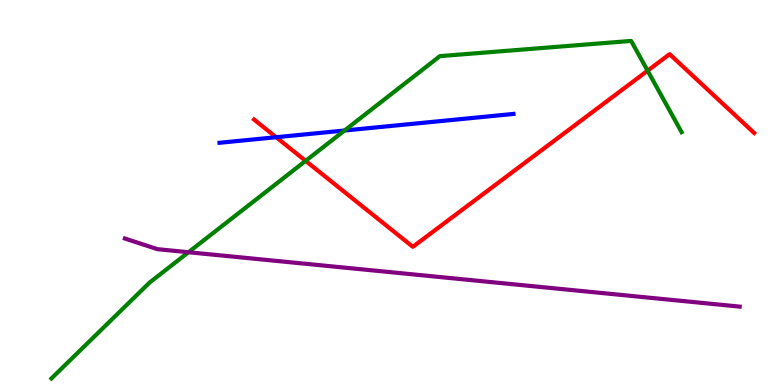[{'lines': ['blue', 'red'], 'intersections': [{'x': 3.56, 'y': 6.44}]}, {'lines': ['green', 'red'], 'intersections': [{'x': 3.94, 'y': 5.82}, {'x': 8.36, 'y': 8.16}]}, {'lines': ['purple', 'red'], 'intersections': []}, {'lines': ['blue', 'green'], 'intersections': [{'x': 4.45, 'y': 6.61}]}, {'lines': ['blue', 'purple'], 'intersections': []}, {'lines': ['green', 'purple'], 'intersections': [{'x': 2.43, 'y': 3.45}]}]